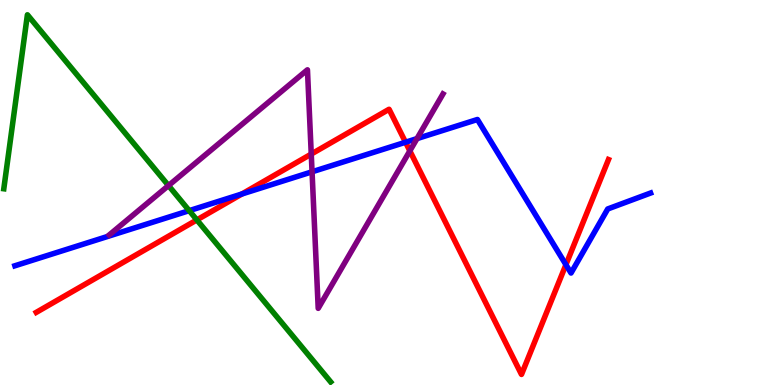[{'lines': ['blue', 'red'], 'intersections': [{'x': 3.12, 'y': 4.96}, {'x': 5.23, 'y': 6.31}, {'x': 7.3, 'y': 3.12}]}, {'lines': ['green', 'red'], 'intersections': [{'x': 2.54, 'y': 4.29}]}, {'lines': ['purple', 'red'], 'intersections': [{'x': 4.02, 'y': 6.0}, {'x': 5.29, 'y': 6.08}]}, {'lines': ['blue', 'green'], 'intersections': [{'x': 2.44, 'y': 4.53}]}, {'lines': ['blue', 'purple'], 'intersections': [{'x': 4.03, 'y': 5.54}, {'x': 5.38, 'y': 6.4}]}, {'lines': ['green', 'purple'], 'intersections': [{'x': 2.17, 'y': 5.18}]}]